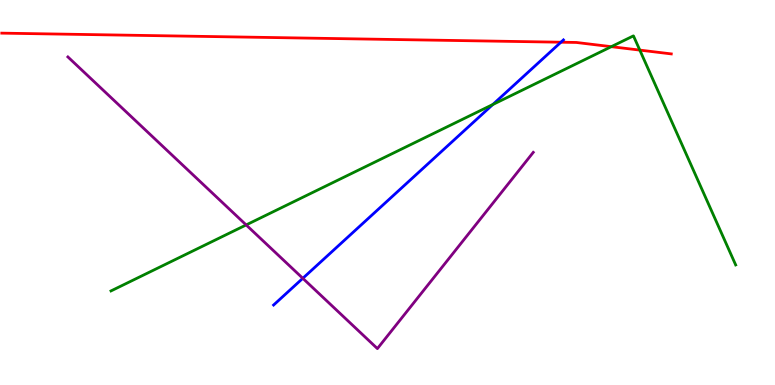[{'lines': ['blue', 'red'], 'intersections': [{'x': 7.24, 'y': 8.9}]}, {'lines': ['green', 'red'], 'intersections': [{'x': 7.89, 'y': 8.79}, {'x': 8.26, 'y': 8.7}]}, {'lines': ['purple', 'red'], 'intersections': []}, {'lines': ['blue', 'green'], 'intersections': [{'x': 6.36, 'y': 7.29}]}, {'lines': ['blue', 'purple'], 'intersections': [{'x': 3.91, 'y': 2.77}]}, {'lines': ['green', 'purple'], 'intersections': [{'x': 3.18, 'y': 4.16}]}]